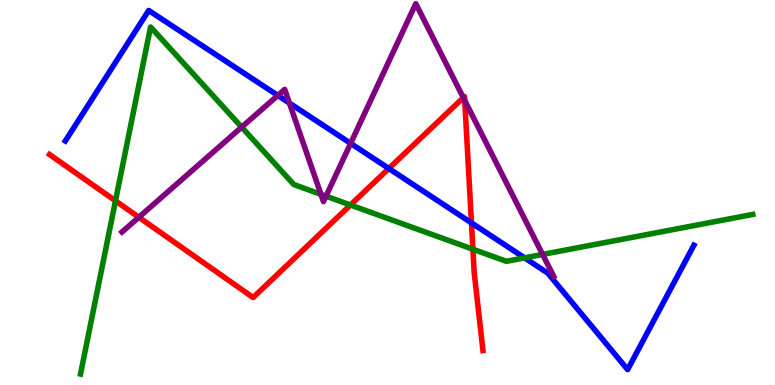[{'lines': ['blue', 'red'], 'intersections': [{'x': 5.02, 'y': 5.62}, {'x': 6.08, 'y': 4.21}]}, {'lines': ['green', 'red'], 'intersections': [{'x': 1.49, 'y': 4.78}, {'x': 4.52, 'y': 4.68}, {'x': 6.1, 'y': 3.53}]}, {'lines': ['purple', 'red'], 'intersections': [{'x': 1.79, 'y': 4.36}, {'x': 5.98, 'y': 7.46}, {'x': 6.0, 'y': 7.39}]}, {'lines': ['blue', 'green'], 'intersections': [{'x': 6.77, 'y': 3.3}]}, {'lines': ['blue', 'purple'], 'intersections': [{'x': 3.58, 'y': 7.52}, {'x': 3.73, 'y': 7.32}, {'x': 4.52, 'y': 6.28}]}, {'lines': ['green', 'purple'], 'intersections': [{'x': 3.12, 'y': 6.7}, {'x': 4.14, 'y': 4.95}, {'x': 4.21, 'y': 4.9}, {'x': 7.0, 'y': 3.39}]}]